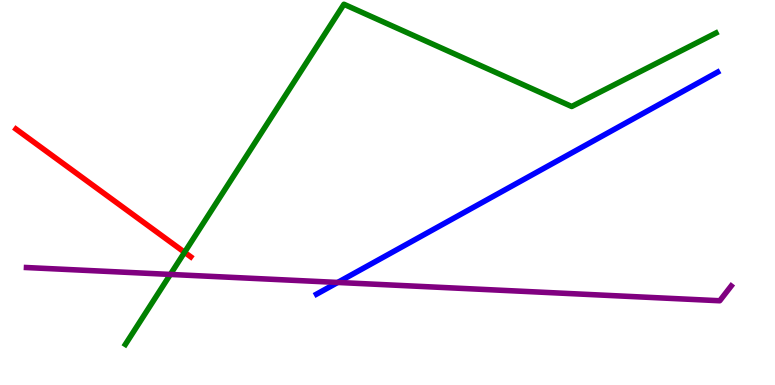[{'lines': ['blue', 'red'], 'intersections': []}, {'lines': ['green', 'red'], 'intersections': [{'x': 2.38, 'y': 3.45}]}, {'lines': ['purple', 'red'], 'intersections': []}, {'lines': ['blue', 'green'], 'intersections': []}, {'lines': ['blue', 'purple'], 'intersections': [{'x': 4.36, 'y': 2.66}]}, {'lines': ['green', 'purple'], 'intersections': [{'x': 2.2, 'y': 2.87}]}]